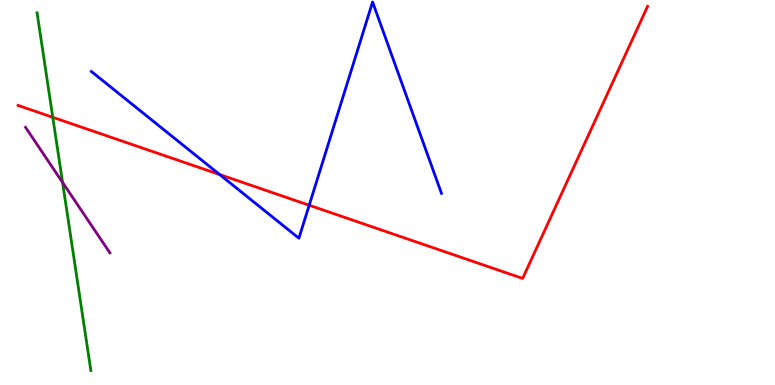[{'lines': ['blue', 'red'], 'intersections': [{'x': 2.83, 'y': 5.47}, {'x': 3.99, 'y': 4.67}]}, {'lines': ['green', 'red'], 'intersections': [{'x': 0.681, 'y': 6.95}]}, {'lines': ['purple', 'red'], 'intersections': []}, {'lines': ['blue', 'green'], 'intersections': []}, {'lines': ['blue', 'purple'], 'intersections': []}, {'lines': ['green', 'purple'], 'intersections': [{'x': 0.807, 'y': 5.26}]}]